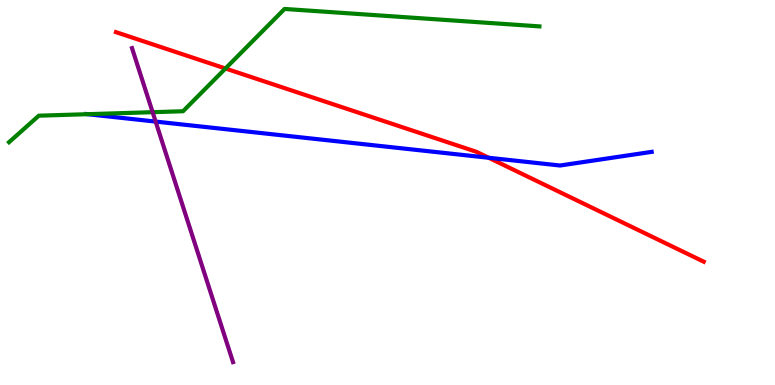[{'lines': ['blue', 'red'], 'intersections': [{'x': 6.31, 'y': 5.9}]}, {'lines': ['green', 'red'], 'intersections': [{'x': 2.91, 'y': 8.22}]}, {'lines': ['purple', 'red'], 'intersections': []}, {'lines': ['blue', 'green'], 'intersections': [{'x': 1.13, 'y': 7.03}]}, {'lines': ['blue', 'purple'], 'intersections': [{'x': 2.01, 'y': 6.84}]}, {'lines': ['green', 'purple'], 'intersections': [{'x': 1.97, 'y': 7.09}]}]